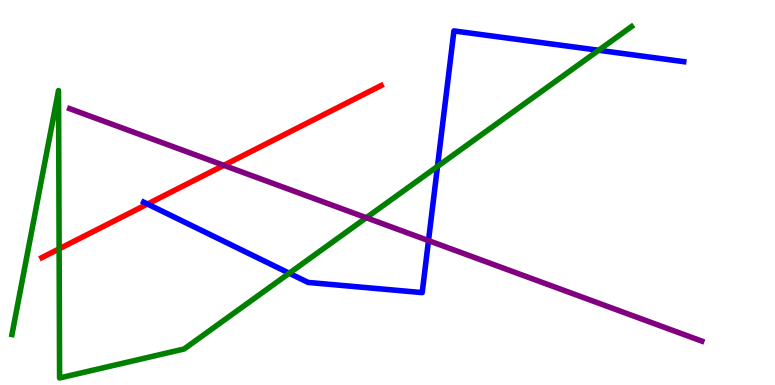[{'lines': ['blue', 'red'], 'intersections': [{'x': 1.9, 'y': 4.7}]}, {'lines': ['green', 'red'], 'intersections': [{'x': 0.763, 'y': 3.54}]}, {'lines': ['purple', 'red'], 'intersections': [{'x': 2.89, 'y': 5.71}]}, {'lines': ['blue', 'green'], 'intersections': [{'x': 3.73, 'y': 2.9}, {'x': 5.65, 'y': 5.68}, {'x': 7.72, 'y': 8.69}]}, {'lines': ['blue', 'purple'], 'intersections': [{'x': 5.53, 'y': 3.75}]}, {'lines': ['green', 'purple'], 'intersections': [{'x': 4.73, 'y': 4.34}]}]